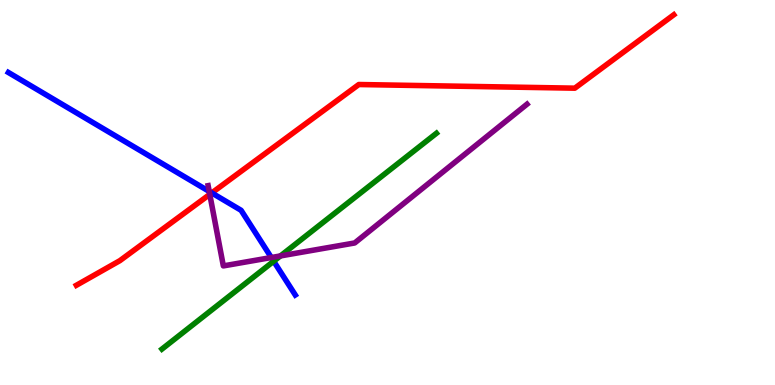[{'lines': ['blue', 'red'], 'intersections': [{'x': 2.73, 'y': 4.99}]}, {'lines': ['green', 'red'], 'intersections': []}, {'lines': ['purple', 'red'], 'intersections': [{'x': 2.71, 'y': 4.95}]}, {'lines': ['blue', 'green'], 'intersections': [{'x': 3.53, 'y': 3.21}]}, {'lines': ['blue', 'purple'], 'intersections': [{'x': 2.7, 'y': 5.03}, {'x': 3.5, 'y': 3.31}]}, {'lines': ['green', 'purple'], 'intersections': [{'x': 3.62, 'y': 3.35}]}]